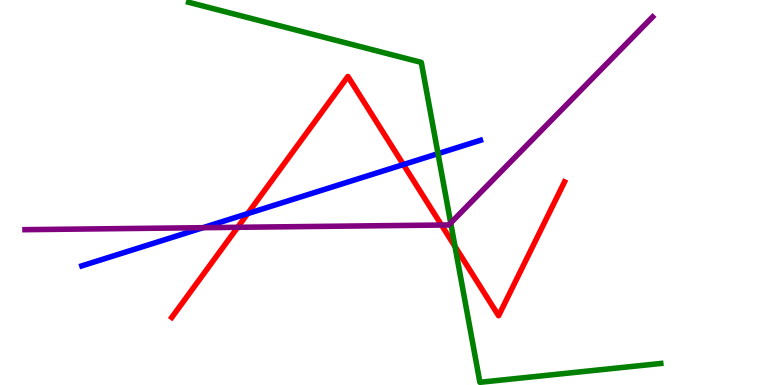[{'lines': ['blue', 'red'], 'intersections': [{'x': 3.2, 'y': 4.45}, {'x': 5.2, 'y': 5.73}]}, {'lines': ['green', 'red'], 'intersections': [{'x': 5.87, 'y': 3.6}]}, {'lines': ['purple', 'red'], 'intersections': [{'x': 3.07, 'y': 4.1}, {'x': 5.7, 'y': 4.15}]}, {'lines': ['blue', 'green'], 'intersections': [{'x': 5.65, 'y': 6.01}]}, {'lines': ['blue', 'purple'], 'intersections': [{'x': 2.62, 'y': 4.09}]}, {'lines': ['green', 'purple'], 'intersections': [{'x': 5.82, 'y': 4.21}]}]